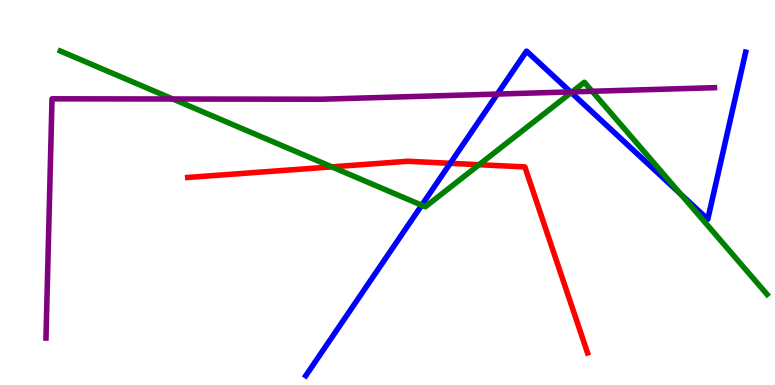[{'lines': ['blue', 'red'], 'intersections': [{'x': 5.81, 'y': 5.76}]}, {'lines': ['green', 'red'], 'intersections': [{'x': 4.28, 'y': 5.67}, {'x': 6.18, 'y': 5.72}]}, {'lines': ['purple', 'red'], 'intersections': []}, {'lines': ['blue', 'green'], 'intersections': [{'x': 5.44, 'y': 4.67}, {'x': 7.37, 'y': 7.6}, {'x': 8.79, 'y': 4.95}]}, {'lines': ['blue', 'purple'], 'intersections': [{'x': 6.42, 'y': 7.56}, {'x': 7.36, 'y': 7.61}]}, {'lines': ['green', 'purple'], 'intersections': [{'x': 2.23, 'y': 7.43}, {'x': 7.38, 'y': 7.61}, {'x': 7.64, 'y': 7.63}]}]